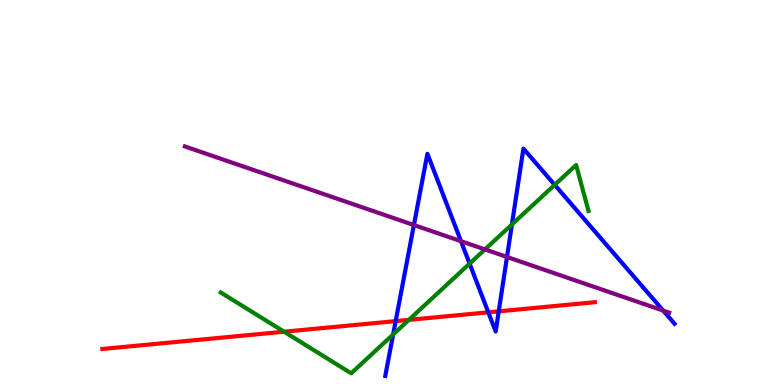[{'lines': ['blue', 'red'], 'intersections': [{'x': 5.11, 'y': 1.66}, {'x': 6.3, 'y': 1.89}, {'x': 6.44, 'y': 1.91}]}, {'lines': ['green', 'red'], 'intersections': [{'x': 3.67, 'y': 1.38}, {'x': 5.28, 'y': 1.69}]}, {'lines': ['purple', 'red'], 'intersections': []}, {'lines': ['blue', 'green'], 'intersections': [{'x': 5.07, 'y': 1.31}, {'x': 6.06, 'y': 3.15}, {'x': 6.61, 'y': 4.17}, {'x': 7.16, 'y': 5.2}]}, {'lines': ['blue', 'purple'], 'intersections': [{'x': 5.34, 'y': 4.16}, {'x': 5.95, 'y': 3.74}, {'x': 6.54, 'y': 3.33}, {'x': 8.56, 'y': 1.93}]}, {'lines': ['green', 'purple'], 'intersections': [{'x': 6.26, 'y': 3.52}]}]